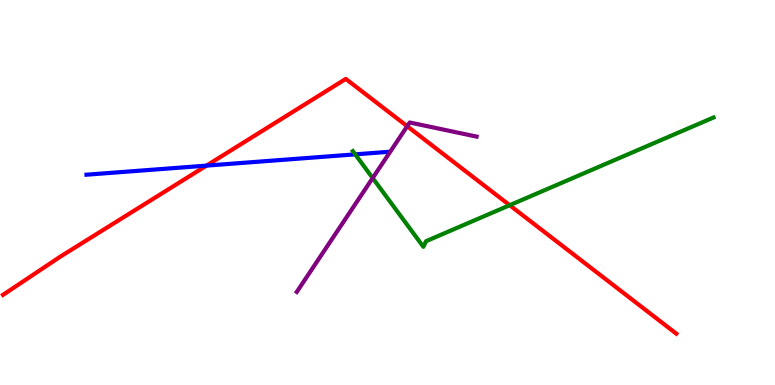[{'lines': ['blue', 'red'], 'intersections': [{'x': 2.66, 'y': 5.7}]}, {'lines': ['green', 'red'], 'intersections': [{'x': 6.58, 'y': 4.67}]}, {'lines': ['purple', 'red'], 'intersections': [{'x': 5.25, 'y': 6.72}]}, {'lines': ['blue', 'green'], 'intersections': [{'x': 4.58, 'y': 5.99}]}, {'lines': ['blue', 'purple'], 'intersections': []}, {'lines': ['green', 'purple'], 'intersections': [{'x': 4.81, 'y': 5.38}]}]